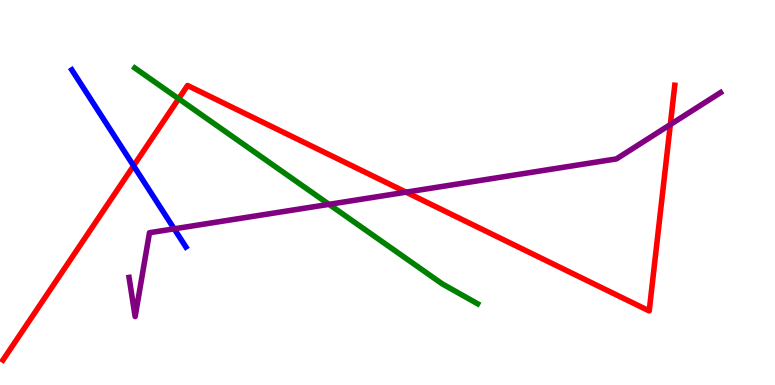[{'lines': ['blue', 'red'], 'intersections': [{'x': 1.72, 'y': 5.69}]}, {'lines': ['green', 'red'], 'intersections': [{'x': 2.31, 'y': 7.43}]}, {'lines': ['purple', 'red'], 'intersections': [{'x': 5.24, 'y': 5.01}, {'x': 8.65, 'y': 6.76}]}, {'lines': ['blue', 'green'], 'intersections': []}, {'lines': ['blue', 'purple'], 'intersections': [{'x': 2.25, 'y': 4.06}]}, {'lines': ['green', 'purple'], 'intersections': [{'x': 4.25, 'y': 4.69}]}]